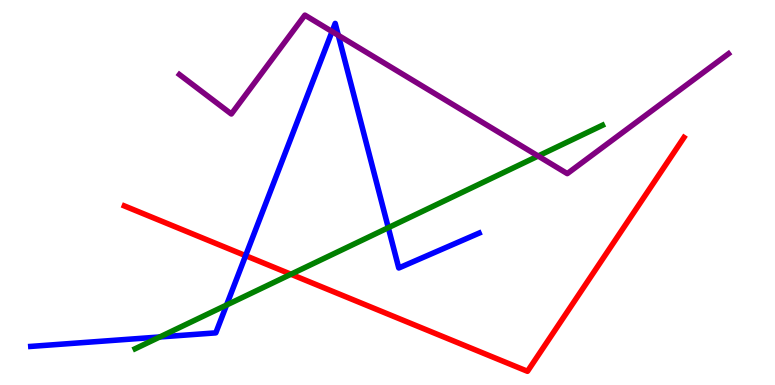[{'lines': ['blue', 'red'], 'intersections': [{'x': 3.17, 'y': 3.36}]}, {'lines': ['green', 'red'], 'intersections': [{'x': 3.75, 'y': 2.88}]}, {'lines': ['purple', 'red'], 'intersections': []}, {'lines': ['blue', 'green'], 'intersections': [{'x': 2.06, 'y': 1.25}, {'x': 2.92, 'y': 2.08}, {'x': 5.01, 'y': 4.09}]}, {'lines': ['blue', 'purple'], 'intersections': [{'x': 4.28, 'y': 9.18}, {'x': 4.37, 'y': 9.08}]}, {'lines': ['green', 'purple'], 'intersections': [{'x': 6.94, 'y': 5.95}]}]